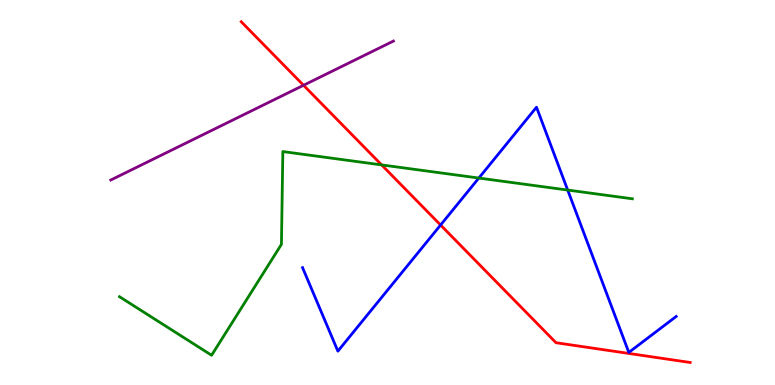[{'lines': ['blue', 'red'], 'intersections': [{'x': 5.68, 'y': 4.16}]}, {'lines': ['green', 'red'], 'intersections': [{'x': 4.92, 'y': 5.72}]}, {'lines': ['purple', 'red'], 'intersections': [{'x': 3.92, 'y': 7.79}]}, {'lines': ['blue', 'green'], 'intersections': [{'x': 6.18, 'y': 5.38}, {'x': 7.33, 'y': 5.06}]}, {'lines': ['blue', 'purple'], 'intersections': []}, {'lines': ['green', 'purple'], 'intersections': []}]